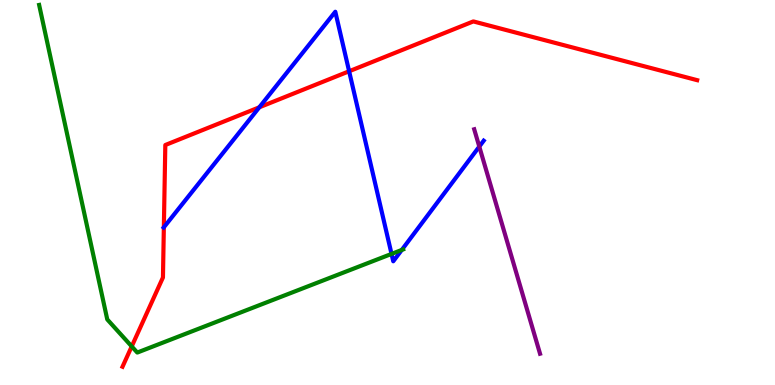[{'lines': ['blue', 'red'], 'intersections': [{'x': 2.11, 'y': 4.1}, {'x': 3.35, 'y': 7.21}, {'x': 4.5, 'y': 8.15}]}, {'lines': ['green', 'red'], 'intersections': [{'x': 1.7, 'y': 1.0}]}, {'lines': ['purple', 'red'], 'intersections': []}, {'lines': ['blue', 'green'], 'intersections': [{'x': 5.05, 'y': 3.4}, {'x': 5.18, 'y': 3.51}]}, {'lines': ['blue', 'purple'], 'intersections': [{'x': 6.18, 'y': 6.19}]}, {'lines': ['green', 'purple'], 'intersections': []}]